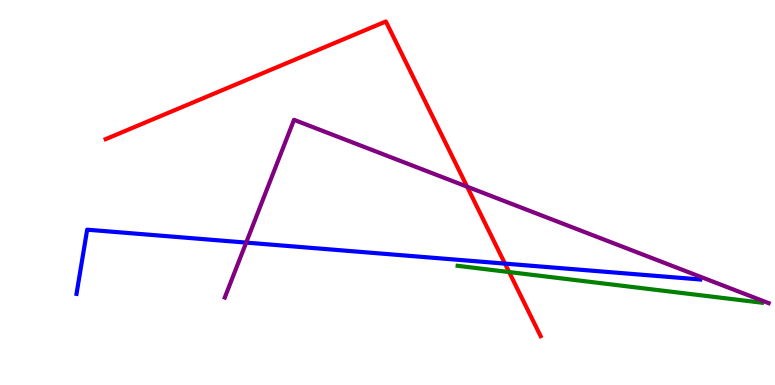[{'lines': ['blue', 'red'], 'intersections': [{'x': 6.52, 'y': 3.15}]}, {'lines': ['green', 'red'], 'intersections': [{'x': 6.57, 'y': 2.93}]}, {'lines': ['purple', 'red'], 'intersections': [{'x': 6.03, 'y': 5.15}]}, {'lines': ['blue', 'green'], 'intersections': []}, {'lines': ['blue', 'purple'], 'intersections': [{'x': 3.18, 'y': 3.7}]}, {'lines': ['green', 'purple'], 'intersections': []}]